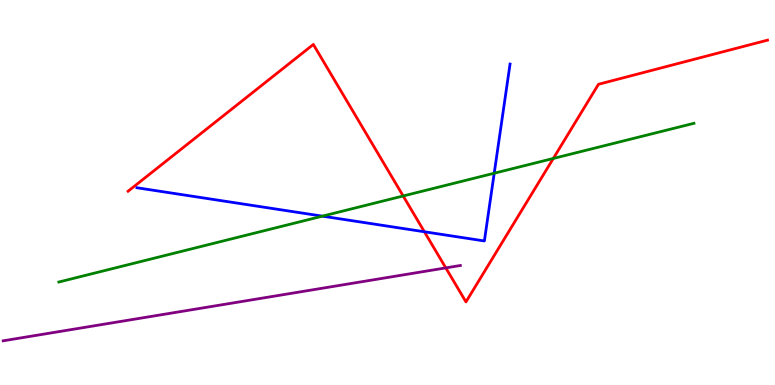[{'lines': ['blue', 'red'], 'intersections': [{'x': 5.48, 'y': 3.98}]}, {'lines': ['green', 'red'], 'intersections': [{'x': 5.2, 'y': 4.91}, {'x': 7.14, 'y': 5.88}]}, {'lines': ['purple', 'red'], 'intersections': [{'x': 5.75, 'y': 3.04}]}, {'lines': ['blue', 'green'], 'intersections': [{'x': 4.16, 'y': 4.39}, {'x': 6.38, 'y': 5.5}]}, {'lines': ['blue', 'purple'], 'intersections': []}, {'lines': ['green', 'purple'], 'intersections': []}]